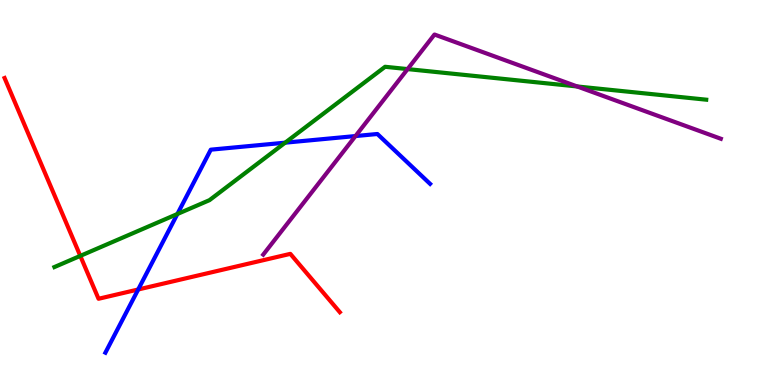[{'lines': ['blue', 'red'], 'intersections': [{'x': 1.78, 'y': 2.48}]}, {'lines': ['green', 'red'], 'intersections': [{'x': 1.04, 'y': 3.35}]}, {'lines': ['purple', 'red'], 'intersections': []}, {'lines': ['blue', 'green'], 'intersections': [{'x': 2.29, 'y': 4.44}, {'x': 3.68, 'y': 6.29}]}, {'lines': ['blue', 'purple'], 'intersections': [{'x': 4.59, 'y': 6.47}]}, {'lines': ['green', 'purple'], 'intersections': [{'x': 5.26, 'y': 8.21}, {'x': 7.45, 'y': 7.75}]}]